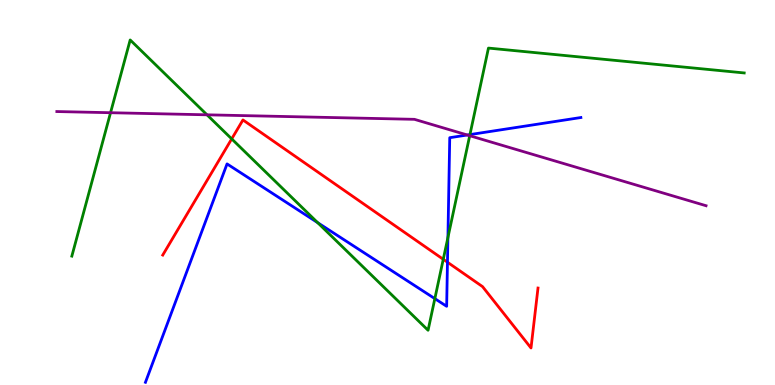[{'lines': ['blue', 'red'], 'intersections': [{'x': 5.77, 'y': 3.19}]}, {'lines': ['green', 'red'], 'intersections': [{'x': 2.99, 'y': 6.39}, {'x': 5.72, 'y': 3.27}]}, {'lines': ['purple', 'red'], 'intersections': []}, {'lines': ['blue', 'green'], 'intersections': [{'x': 4.1, 'y': 4.22}, {'x': 5.61, 'y': 2.24}, {'x': 5.78, 'y': 3.83}, {'x': 6.06, 'y': 6.5}]}, {'lines': ['blue', 'purple'], 'intersections': [{'x': 6.03, 'y': 6.49}]}, {'lines': ['green', 'purple'], 'intersections': [{'x': 1.43, 'y': 7.07}, {'x': 2.67, 'y': 7.02}, {'x': 6.06, 'y': 6.48}]}]